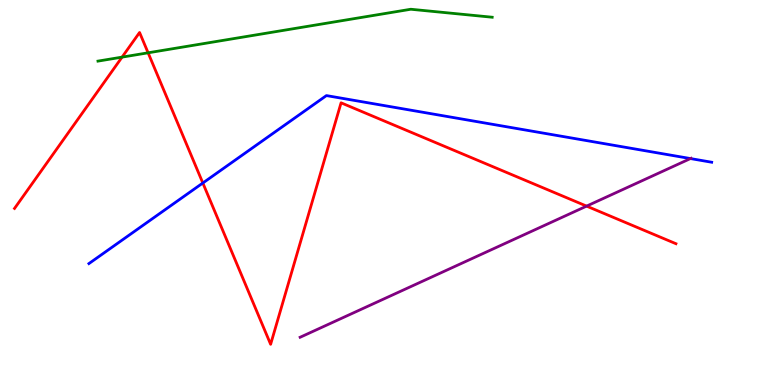[{'lines': ['blue', 'red'], 'intersections': [{'x': 2.62, 'y': 5.25}]}, {'lines': ['green', 'red'], 'intersections': [{'x': 1.58, 'y': 8.52}, {'x': 1.91, 'y': 8.63}]}, {'lines': ['purple', 'red'], 'intersections': [{'x': 7.57, 'y': 4.65}]}, {'lines': ['blue', 'green'], 'intersections': []}, {'lines': ['blue', 'purple'], 'intersections': [{'x': 8.91, 'y': 5.88}]}, {'lines': ['green', 'purple'], 'intersections': []}]